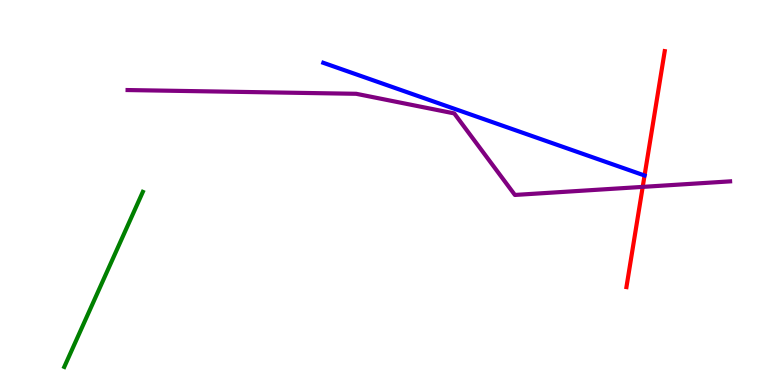[{'lines': ['blue', 'red'], 'intersections': []}, {'lines': ['green', 'red'], 'intersections': []}, {'lines': ['purple', 'red'], 'intersections': [{'x': 8.29, 'y': 5.15}]}, {'lines': ['blue', 'green'], 'intersections': []}, {'lines': ['blue', 'purple'], 'intersections': []}, {'lines': ['green', 'purple'], 'intersections': []}]